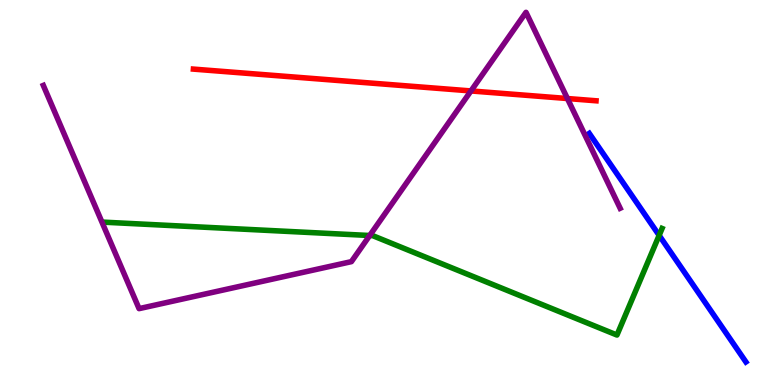[{'lines': ['blue', 'red'], 'intersections': []}, {'lines': ['green', 'red'], 'intersections': []}, {'lines': ['purple', 'red'], 'intersections': [{'x': 6.08, 'y': 7.64}, {'x': 7.32, 'y': 7.44}]}, {'lines': ['blue', 'green'], 'intersections': [{'x': 8.51, 'y': 3.89}]}, {'lines': ['blue', 'purple'], 'intersections': []}, {'lines': ['green', 'purple'], 'intersections': [{'x': 4.77, 'y': 3.88}]}]